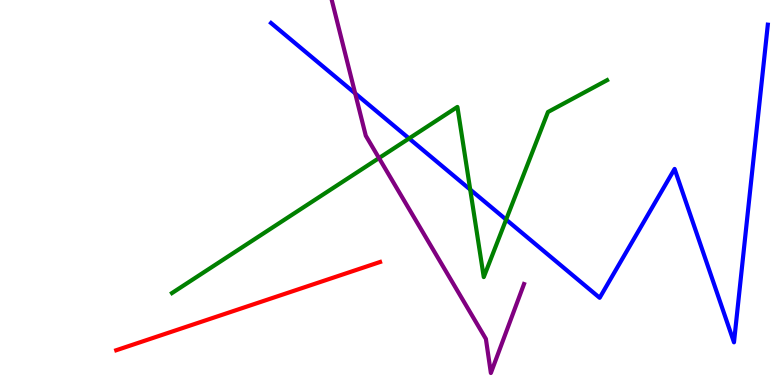[{'lines': ['blue', 'red'], 'intersections': []}, {'lines': ['green', 'red'], 'intersections': []}, {'lines': ['purple', 'red'], 'intersections': []}, {'lines': ['blue', 'green'], 'intersections': [{'x': 5.28, 'y': 6.4}, {'x': 6.07, 'y': 5.08}, {'x': 6.53, 'y': 4.3}]}, {'lines': ['blue', 'purple'], 'intersections': [{'x': 4.58, 'y': 7.58}]}, {'lines': ['green', 'purple'], 'intersections': [{'x': 4.89, 'y': 5.89}]}]